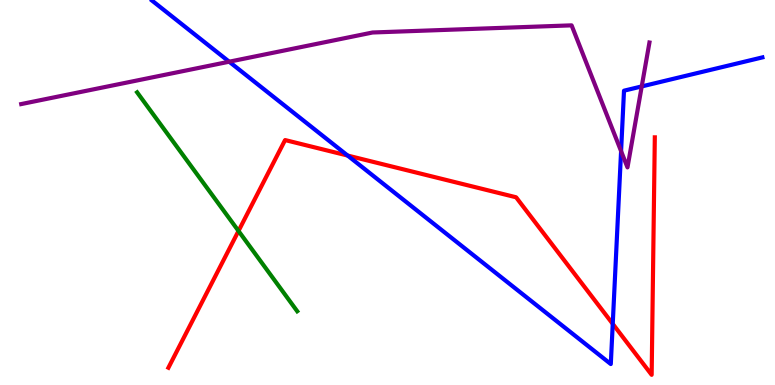[{'lines': ['blue', 'red'], 'intersections': [{'x': 4.49, 'y': 5.96}, {'x': 7.91, 'y': 1.59}]}, {'lines': ['green', 'red'], 'intersections': [{'x': 3.08, 'y': 4.0}]}, {'lines': ['purple', 'red'], 'intersections': []}, {'lines': ['blue', 'green'], 'intersections': []}, {'lines': ['blue', 'purple'], 'intersections': [{'x': 2.96, 'y': 8.4}, {'x': 8.01, 'y': 6.07}, {'x': 8.28, 'y': 7.76}]}, {'lines': ['green', 'purple'], 'intersections': []}]